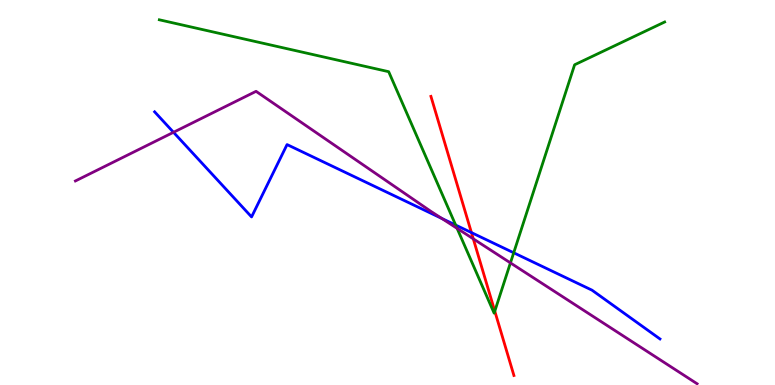[{'lines': ['blue', 'red'], 'intersections': [{'x': 6.08, 'y': 3.96}]}, {'lines': ['green', 'red'], 'intersections': [{'x': 6.38, 'y': 1.92}]}, {'lines': ['purple', 'red'], 'intersections': [{'x': 6.11, 'y': 3.8}]}, {'lines': ['blue', 'green'], 'intersections': [{'x': 5.88, 'y': 4.15}, {'x': 6.63, 'y': 3.43}]}, {'lines': ['blue', 'purple'], 'intersections': [{'x': 2.24, 'y': 6.56}, {'x': 5.7, 'y': 4.33}]}, {'lines': ['green', 'purple'], 'intersections': [{'x': 5.9, 'y': 4.07}, {'x': 6.59, 'y': 3.17}]}]